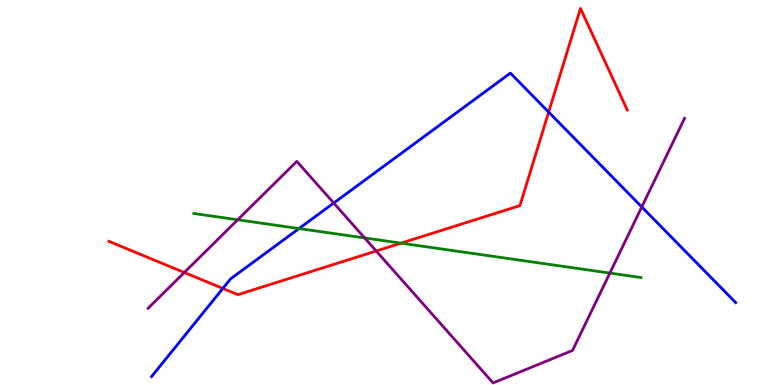[{'lines': ['blue', 'red'], 'intersections': [{'x': 2.88, 'y': 2.51}, {'x': 7.08, 'y': 7.09}]}, {'lines': ['green', 'red'], 'intersections': [{'x': 5.17, 'y': 3.68}]}, {'lines': ['purple', 'red'], 'intersections': [{'x': 2.38, 'y': 2.92}, {'x': 4.85, 'y': 3.48}]}, {'lines': ['blue', 'green'], 'intersections': [{'x': 3.86, 'y': 4.06}]}, {'lines': ['blue', 'purple'], 'intersections': [{'x': 4.31, 'y': 4.73}, {'x': 8.28, 'y': 4.62}]}, {'lines': ['green', 'purple'], 'intersections': [{'x': 3.07, 'y': 4.29}, {'x': 4.71, 'y': 3.82}, {'x': 7.87, 'y': 2.91}]}]